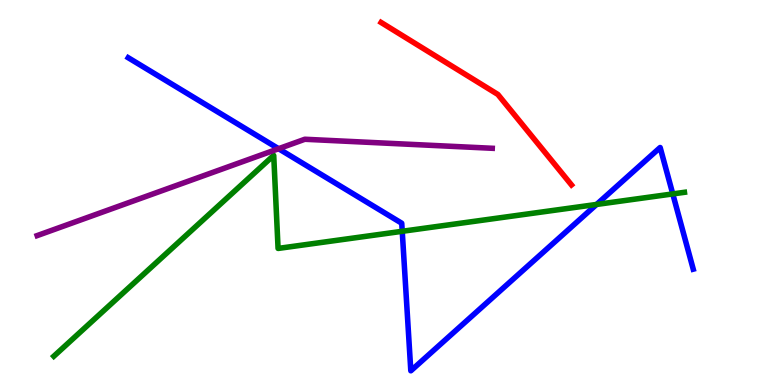[{'lines': ['blue', 'red'], 'intersections': []}, {'lines': ['green', 'red'], 'intersections': []}, {'lines': ['purple', 'red'], 'intersections': []}, {'lines': ['blue', 'green'], 'intersections': [{'x': 5.19, 'y': 3.99}, {'x': 7.7, 'y': 4.69}, {'x': 8.68, 'y': 4.96}]}, {'lines': ['blue', 'purple'], 'intersections': [{'x': 3.59, 'y': 6.14}]}, {'lines': ['green', 'purple'], 'intersections': []}]